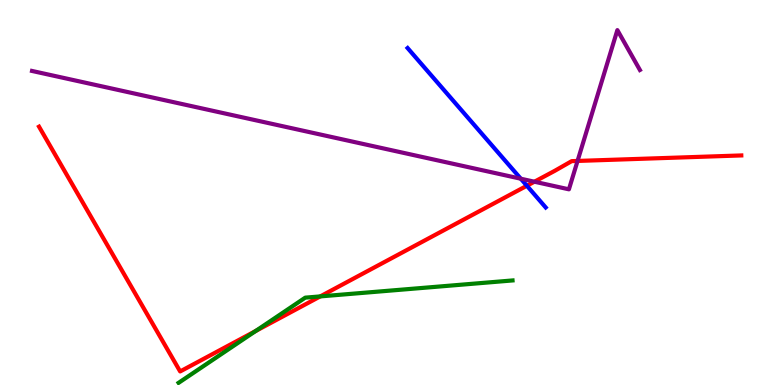[{'lines': ['blue', 'red'], 'intersections': [{'x': 6.8, 'y': 5.18}]}, {'lines': ['green', 'red'], 'intersections': [{'x': 3.3, 'y': 1.4}, {'x': 4.13, 'y': 2.3}]}, {'lines': ['purple', 'red'], 'intersections': [{'x': 6.9, 'y': 5.28}, {'x': 7.45, 'y': 5.82}]}, {'lines': ['blue', 'green'], 'intersections': []}, {'lines': ['blue', 'purple'], 'intersections': [{'x': 6.72, 'y': 5.36}]}, {'lines': ['green', 'purple'], 'intersections': []}]